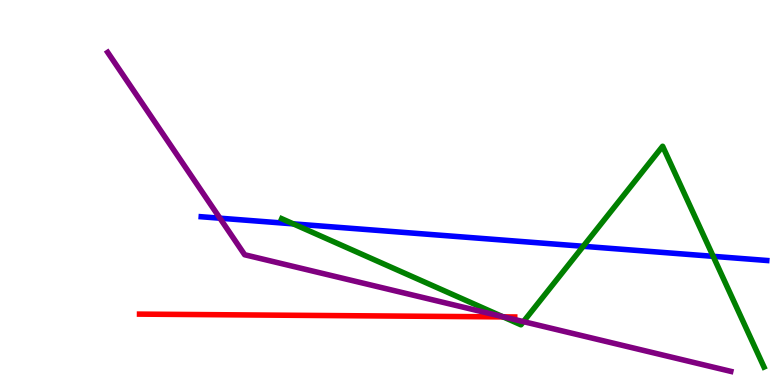[{'lines': ['blue', 'red'], 'intersections': []}, {'lines': ['green', 'red'], 'intersections': [{'x': 6.49, 'y': 1.77}]}, {'lines': ['purple', 'red'], 'intersections': [{'x': 6.5, 'y': 1.77}]}, {'lines': ['blue', 'green'], 'intersections': [{'x': 3.78, 'y': 4.19}, {'x': 7.53, 'y': 3.6}, {'x': 9.2, 'y': 3.34}]}, {'lines': ['blue', 'purple'], 'intersections': [{'x': 2.84, 'y': 4.33}]}, {'lines': ['green', 'purple'], 'intersections': [{'x': 6.48, 'y': 1.78}, {'x': 6.75, 'y': 1.65}]}]